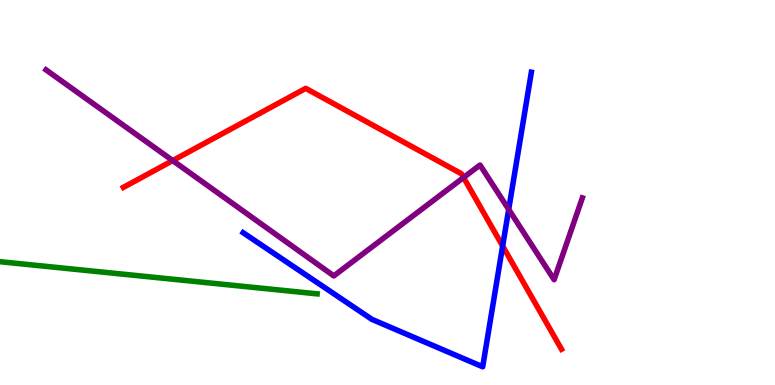[{'lines': ['blue', 'red'], 'intersections': [{'x': 6.49, 'y': 3.61}]}, {'lines': ['green', 'red'], 'intersections': []}, {'lines': ['purple', 'red'], 'intersections': [{'x': 2.23, 'y': 5.83}, {'x': 5.98, 'y': 5.39}]}, {'lines': ['blue', 'green'], 'intersections': []}, {'lines': ['blue', 'purple'], 'intersections': [{'x': 6.56, 'y': 4.56}]}, {'lines': ['green', 'purple'], 'intersections': []}]